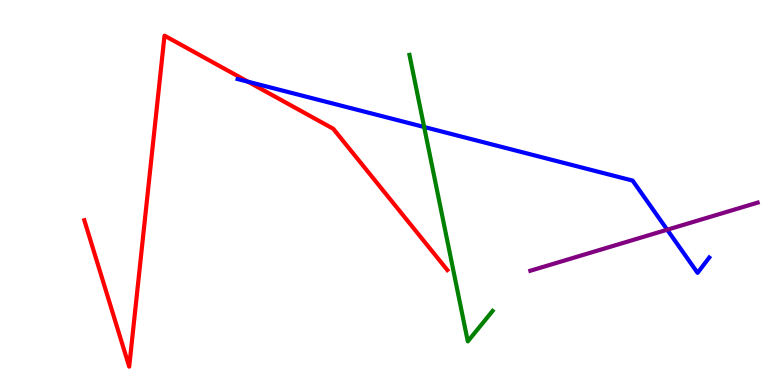[{'lines': ['blue', 'red'], 'intersections': [{'x': 3.2, 'y': 7.88}]}, {'lines': ['green', 'red'], 'intersections': []}, {'lines': ['purple', 'red'], 'intersections': []}, {'lines': ['blue', 'green'], 'intersections': [{'x': 5.47, 'y': 6.7}]}, {'lines': ['blue', 'purple'], 'intersections': [{'x': 8.61, 'y': 4.03}]}, {'lines': ['green', 'purple'], 'intersections': []}]